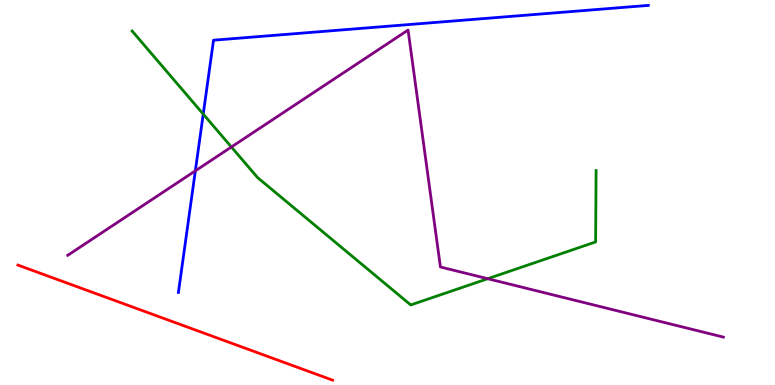[{'lines': ['blue', 'red'], 'intersections': []}, {'lines': ['green', 'red'], 'intersections': []}, {'lines': ['purple', 'red'], 'intersections': []}, {'lines': ['blue', 'green'], 'intersections': [{'x': 2.62, 'y': 7.04}]}, {'lines': ['blue', 'purple'], 'intersections': [{'x': 2.52, 'y': 5.56}]}, {'lines': ['green', 'purple'], 'intersections': [{'x': 2.99, 'y': 6.18}, {'x': 6.29, 'y': 2.76}]}]